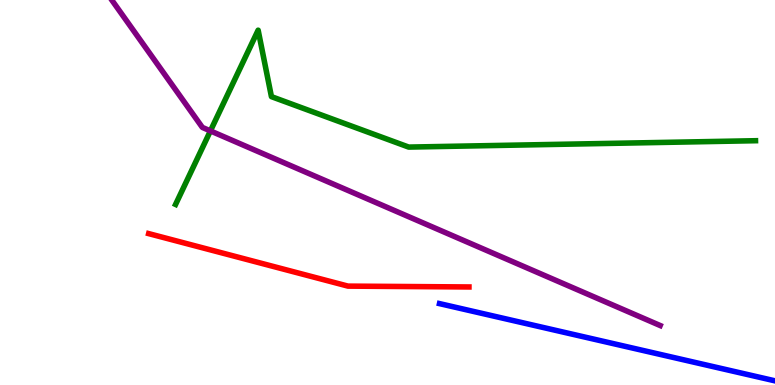[{'lines': ['blue', 'red'], 'intersections': []}, {'lines': ['green', 'red'], 'intersections': []}, {'lines': ['purple', 'red'], 'intersections': []}, {'lines': ['blue', 'green'], 'intersections': []}, {'lines': ['blue', 'purple'], 'intersections': []}, {'lines': ['green', 'purple'], 'intersections': [{'x': 2.72, 'y': 6.6}]}]